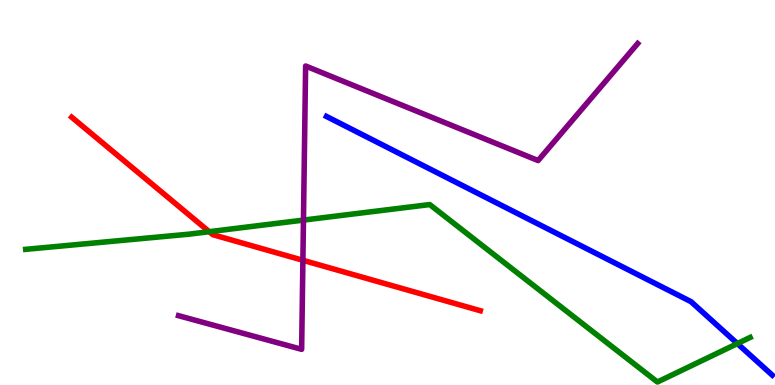[{'lines': ['blue', 'red'], 'intersections': []}, {'lines': ['green', 'red'], 'intersections': [{'x': 2.7, 'y': 3.98}]}, {'lines': ['purple', 'red'], 'intersections': [{'x': 3.91, 'y': 3.24}]}, {'lines': ['blue', 'green'], 'intersections': [{'x': 9.51, 'y': 1.08}]}, {'lines': ['blue', 'purple'], 'intersections': []}, {'lines': ['green', 'purple'], 'intersections': [{'x': 3.92, 'y': 4.28}]}]